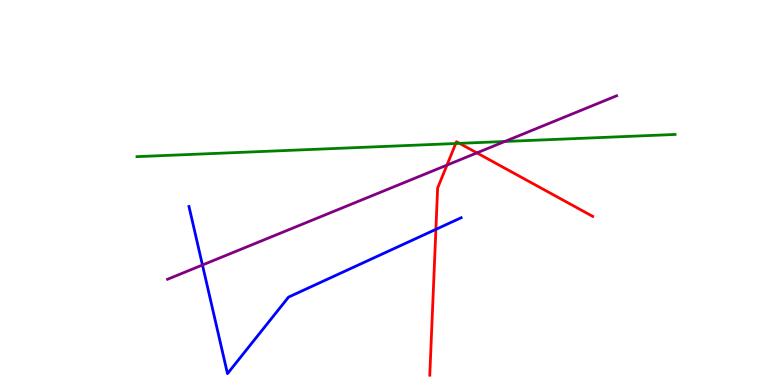[{'lines': ['blue', 'red'], 'intersections': [{'x': 5.62, 'y': 4.04}]}, {'lines': ['green', 'red'], 'intersections': [{'x': 5.88, 'y': 6.27}, {'x': 5.93, 'y': 6.28}]}, {'lines': ['purple', 'red'], 'intersections': [{'x': 5.77, 'y': 5.71}, {'x': 6.15, 'y': 6.03}]}, {'lines': ['blue', 'green'], 'intersections': []}, {'lines': ['blue', 'purple'], 'intersections': [{'x': 2.61, 'y': 3.12}]}, {'lines': ['green', 'purple'], 'intersections': [{'x': 6.51, 'y': 6.33}]}]